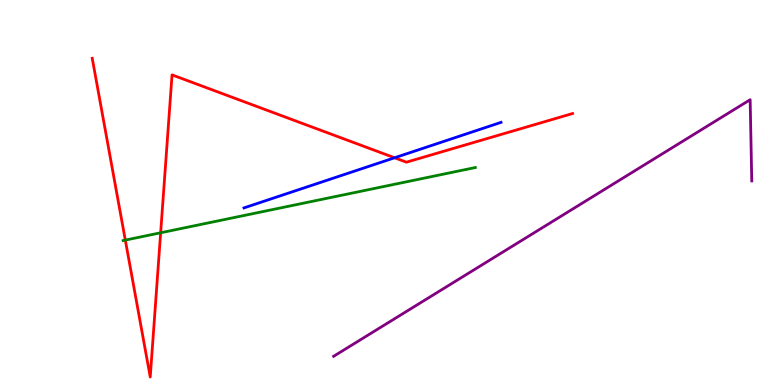[{'lines': ['blue', 'red'], 'intersections': [{'x': 5.09, 'y': 5.9}]}, {'lines': ['green', 'red'], 'intersections': [{'x': 1.62, 'y': 3.76}, {'x': 2.07, 'y': 3.95}]}, {'lines': ['purple', 'red'], 'intersections': []}, {'lines': ['blue', 'green'], 'intersections': []}, {'lines': ['blue', 'purple'], 'intersections': []}, {'lines': ['green', 'purple'], 'intersections': []}]